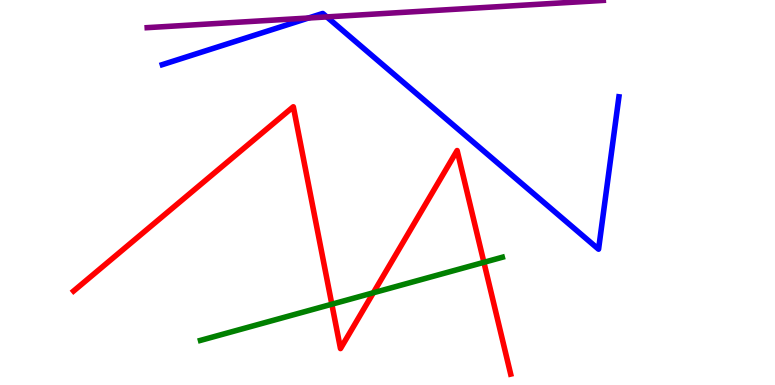[{'lines': ['blue', 'red'], 'intersections': []}, {'lines': ['green', 'red'], 'intersections': [{'x': 4.28, 'y': 2.1}, {'x': 4.82, 'y': 2.4}, {'x': 6.24, 'y': 3.19}]}, {'lines': ['purple', 'red'], 'intersections': []}, {'lines': ['blue', 'green'], 'intersections': []}, {'lines': ['blue', 'purple'], 'intersections': [{'x': 3.98, 'y': 9.53}, {'x': 4.22, 'y': 9.56}]}, {'lines': ['green', 'purple'], 'intersections': []}]